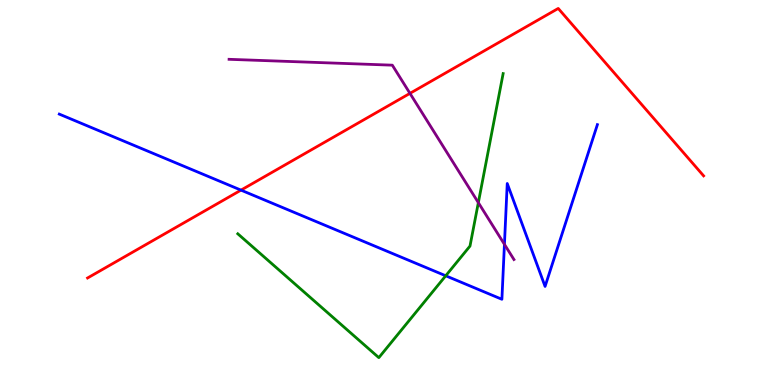[{'lines': ['blue', 'red'], 'intersections': [{'x': 3.11, 'y': 5.06}]}, {'lines': ['green', 'red'], 'intersections': []}, {'lines': ['purple', 'red'], 'intersections': [{'x': 5.29, 'y': 7.58}]}, {'lines': ['blue', 'green'], 'intersections': [{'x': 5.75, 'y': 2.84}]}, {'lines': ['blue', 'purple'], 'intersections': [{'x': 6.51, 'y': 3.65}]}, {'lines': ['green', 'purple'], 'intersections': [{'x': 6.17, 'y': 4.74}]}]